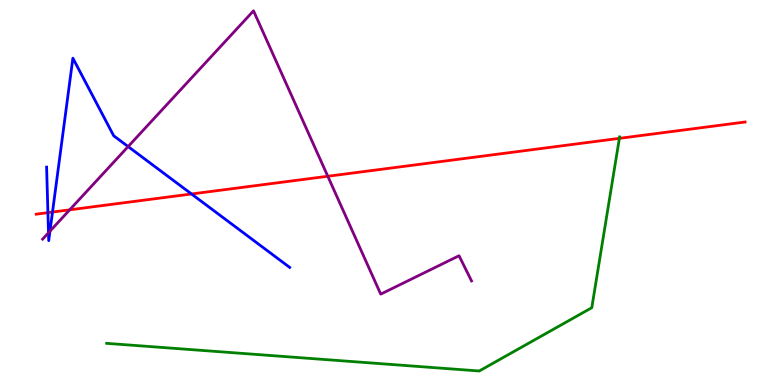[{'lines': ['blue', 'red'], 'intersections': [{'x': 0.618, 'y': 4.48}, {'x': 0.678, 'y': 4.49}, {'x': 2.47, 'y': 4.96}]}, {'lines': ['green', 'red'], 'intersections': [{'x': 7.99, 'y': 6.41}]}, {'lines': ['purple', 'red'], 'intersections': [{'x': 0.899, 'y': 4.55}, {'x': 4.23, 'y': 5.42}]}, {'lines': ['blue', 'green'], 'intersections': []}, {'lines': ['blue', 'purple'], 'intersections': [{'x': 0.626, 'y': 3.95}, {'x': 0.645, 'y': 4.0}, {'x': 1.65, 'y': 6.19}]}, {'lines': ['green', 'purple'], 'intersections': []}]